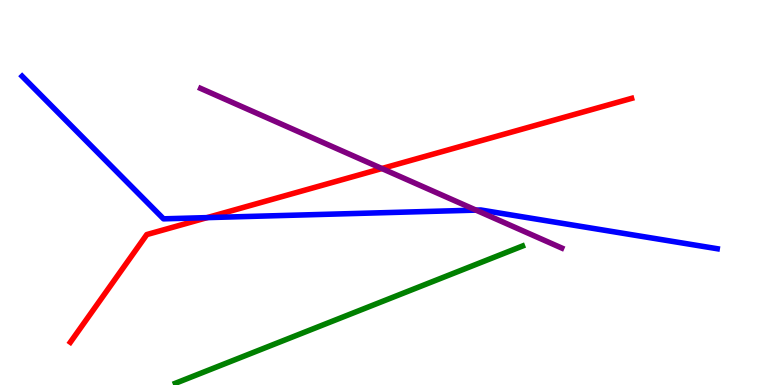[{'lines': ['blue', 'red'], 'intersections': [{'x': 2.67, 'y': 4.35}]}, {'lines': ['green', 'red'], 'intersections': []}, {'lines': ['purple', 'red'], 'intersections': [{'x': 4.93, 'y': 5.62}]}, {'lines': ['blue', 'green'], 'intersections': []}, {'lines': ['blue', 'purple'], 'intersections': [{'x': 6.14, 'y': 4.54}]}, {'lines': ['green', 'purple'], 'intersections': []}]